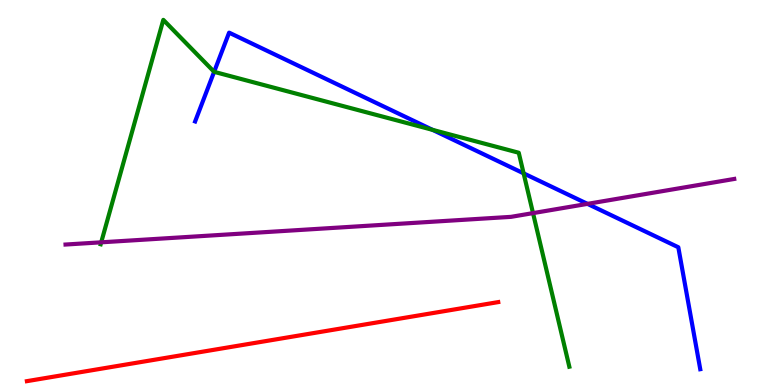[{'lines': ['blue', 'red'], 'intersections': []}, {'lines': ['green', 'red'], 'intersections': []}, {'lines': ['purple', 'red'], 'intersections': []}, {'lines': ['blue', 'green'], 'intersections': [{'x': 2.76, 'y': 8.13}, {'x': 5.58, 'y': 6.63}, {'x': 6.76, 'y': 5.5}]}, {'lines': ['blue', 'purple'], 'intersections': [{'x': 7.58, 'y': 4.7}]}, {'lines': ['green', 'purple'], 'intersections': [{'x': 1.31, 'y': 3.71}, {'x': 6.88, 'y': 4.46}]}]